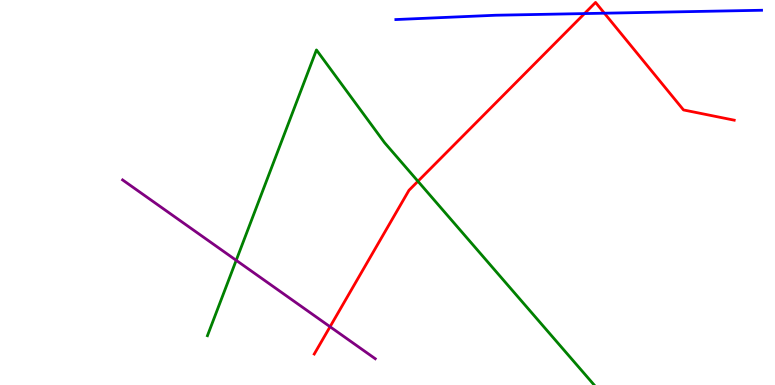[{'lines': ['blue', 'red'], 'intersections': [{'x': 7.54, 'y': 9.65}, {'x': 7.8, 'y': 9.66}]}, {'lines': ['green', 'red'], 'intersections': [{'x': 5.39, 'y': 5.29}]}, {'lines': ['purple', 'red'], 'intersections': [{'x': 4.26, 'y': 1.51}]}, {'lines': ['blue', 'green'], 'intersections': []}, {'lines': ['blue', 'purple'], 'intersections': []}, {'lines': ['green', 'purple'], 'intersections': [{'x': 3.05, 'y': 3.24}]}]